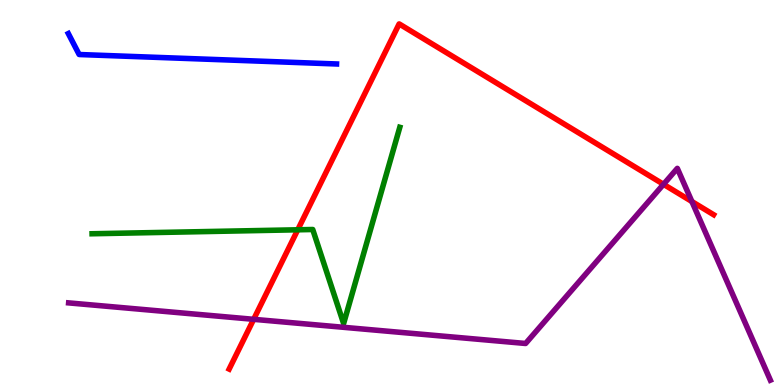[{'lines': ['blue', 'red'], 'intersections': []}, {'lines': ['green', 'red'], 'intersections': [{'x': 3.84, 'y': 4.03}]}, {'lines': ['purple', 'red'], 'intersections': [{'x': 3.27, 'y': 1.71}, {'x': 8.56, 'y': 5.21}, {'x': 8.93, 'y': 4.77}]}, {'lines': ['blue', 'green'], 'intersections': []}, {'lines': ['blue', 'purple'], 'intersections': []}, {'lines': ['green', 'purple'], 'intersections': []}]